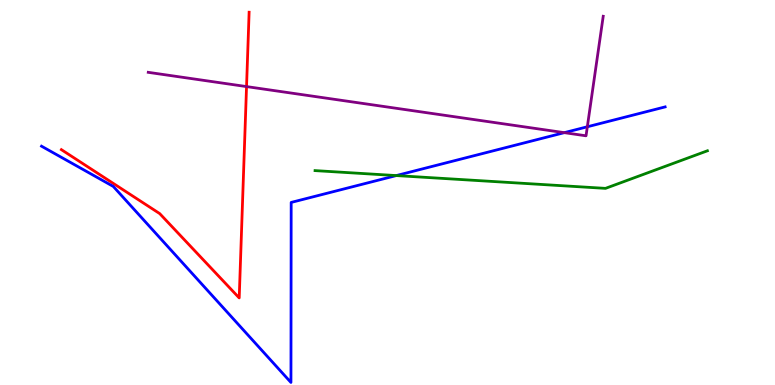[{'lines': ['blue', 'red'], 'intersections': []}, {'lines': ['green', 'red'], 'intersections': []}, {'lines': ['purple', 'red'], 'intersections': [{'x': 3.18, 'y': 7.75}]}, {'lines': ['blue', 'green'], 'intersections': [{'x': 5.11, 'y': 5.44}]}, {'lines': ['blue', 'purple'], 'intersections': [{'x': 7.28, 'y': 6.55}, {'x': 7.58, 'y': 6.71}]}, {'lines': ['green', 'purple'], 'intersections': []}]